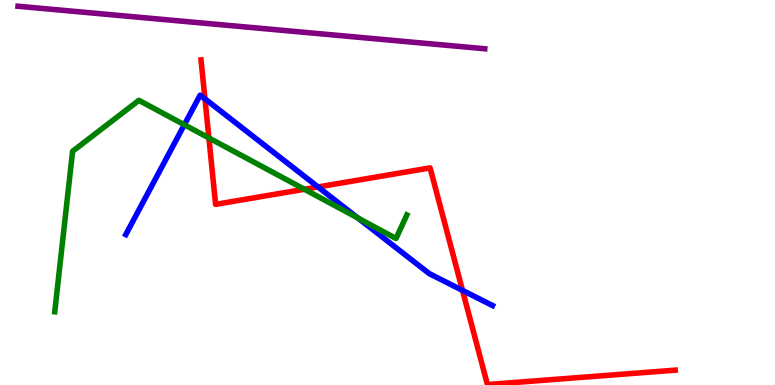[{'lines': ['blue', 'red'], 'intersections': [{'x': 2.64, 'y': 7.43}, {'x': 4.1, 'y': 5.14}, {'x': 5.97, 'y': 2.46}]}, {'lines': ['green', 'red'], 'intersections': [{'x': 2.7, 'y': 6.42}, {'x': 3.93, 'y': 5.08}]}, {'lines': ['purple', 'red'], 'intersections': []}, {'lines': ['blue', 'green'], 'intersections': [{'x': 2.38, 'y': 6.76}, {'x': 4.62, 'y': 4.34}]}, {'lines': ['blue', 'purple'], 'intersections': []}, {'lines': ['green', 'purple'], 'intersections': []}]